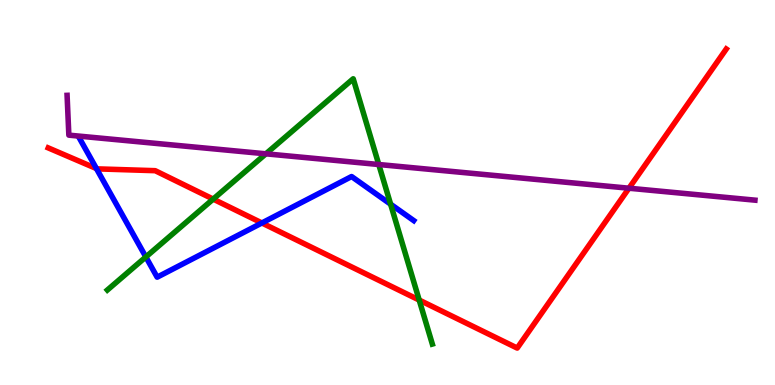[{'lines': ['blue', 'red'], 'intersections': [{'x': 1.24, 'y': 5.62}, {'x': 3.38, 'y': 4.21}]}, {'lines': ['green', 'red'], 'intersections': [{'x': 2.75, 'y': 4.83}, {'x': 5.41, 'y': 2.21}]}, {'lines': ['purple', 'red'], 'intersections': [{'x': 8.12, 'y': 5.11}]}, {'lines': ['blue', 'green'], 'intersections': [{'x': 1.88, 'y': 3.33}, {'x': 5.04, 'y': 4.7}]}, {'lines': ['blue', 'purple'], 'intersections': []}, {'lines': ['green', 'purple'], 'intersections': [{'x': 3.43, 'y': 6.0}, {'x': 4.89, 'y': 5.73}]}]